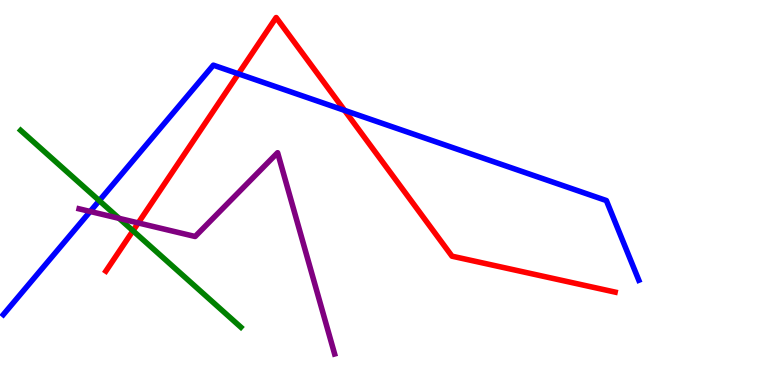[{'lines': ['blue', 'red'], 'intersections': [{'x': 3.08, 'y': 8.08}, {'x': 4.45, 'y': 7.13}]}, {'lines': ['green', 'red'], 'intersections': [{'x': 1.72, 'y': 4.01}]}, {'lines': ['purple', 'red'], 'intersections': [{'x': 1.78, 'y': 4.21}]}, {'lines': ['blue', 'green'], 'intersections': [{'x': 1.28, 'y': 4.79}]}, {'lines': ['blue', 'purple'], 'intersections': [{'x': 1.16, 'y': 4.51}]}, {'lines': ['green', 'purple'], 'intersections': [{'x': 1.54, 'y': 4.33}]}]